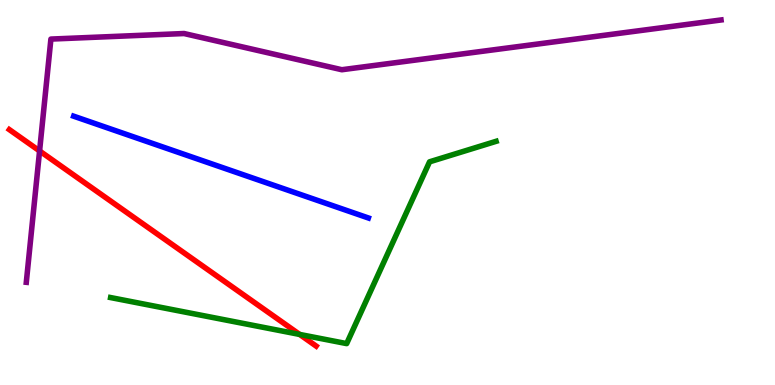[{'lines': ['blue', 'red'], 'intersections': []}, {'lines': ['green', 'red'], 'intersections': [{'x': 3.87, 'y': 1.31}]}, {'lines': ['purple', 'red'], 'intersections': [{'x': 0.511, 'y': 6.08}]}, {'lines': ['blue', 'green'], 'intersections': []}, {'lines': ['blue', 'purple'], 'intersections': []}, {'lines': ['green', 'purple'], 'intersections': []}]